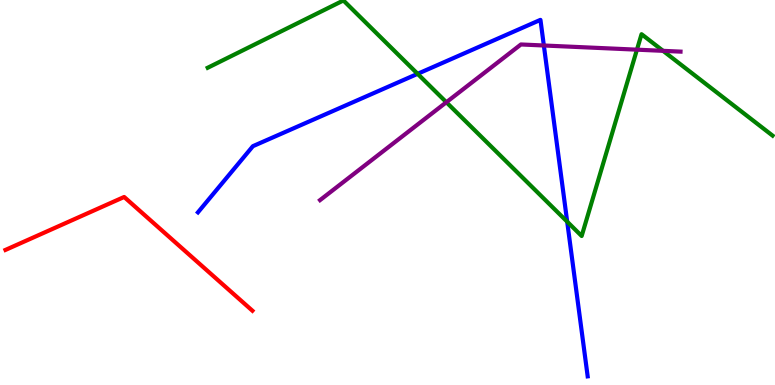[{'lines': ['blue', 'red'], 'intersections': []}, {'lines': ['green', 'red'], 'intersections': []}, {'lines': ['purple', 'red'], 'intersections': []}, {'lines': ['blue', 'green'], 'intersections': [{'x': 5.39, 'y': 8.08}, {'x': 7.32, 'y': 4.24}]}, {'lines': ['blue', 'purple'], 'intersections': [{'x': 7.02, 'y': 8.82}]}, {'lines': ['green', 'purple'], 'intersections': [{'x': 5.76, 'y': 7.34}, {'x': 8.22, 'y': 8.71}, {'x': 8.56, 'y': 8.68}]}]